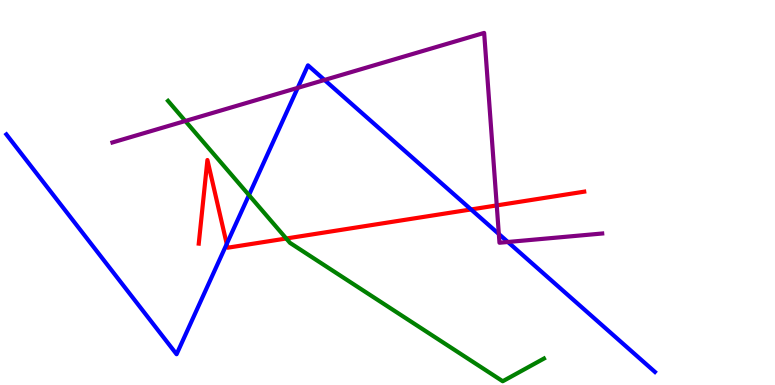[{'lines': ['blue', 'red'], 'intersections': [{'x': 2.93, 'y': 3.66}, {'x': 6.08, 'y': 4.56}]}, {'lines': ['green', 'red'], 'intersections': [{'x': 3.69, 'y': 3.81}]}, {'lines': ['purple', 'red'], 'intersections': [{'x': 6.41, 'y': 4.66}]}, {'lines': ['blue', 'green'], 'intersections': [{'x': 3.21, 'y': 4.93}]}, {'lines': ['blue', 'purple'], 'intersections': [{'x': 3.84, 'y': 7.72}, {'x': 4.19, 'y': 7.92}, {'x': 6.44, 'y': 3.92}, {'x': 6.55, 'y': 3.71}]}, {'lines': ['green', 'purple'], 'intersections': [{'x': 2.39, 'y': 6.86}]}]